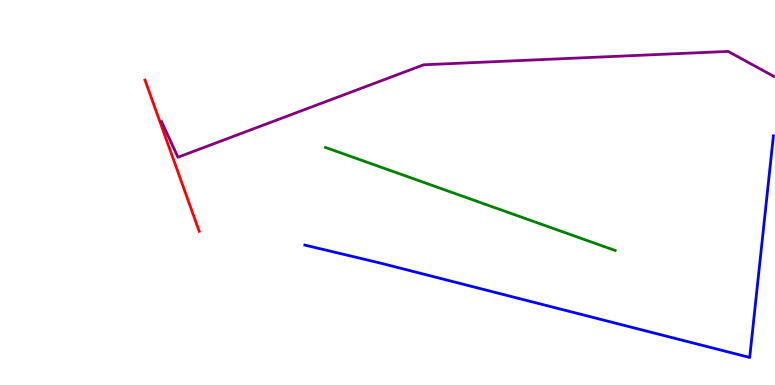[{'lines': ['blue', 'red'], 'intersections': []}, {'lines': ['green', 'red'], 'intersections': []}, {'lines': ['purple', 'red'], 'intersections': []}, {'lines': ['blue', 'green'], 'intersections': []}, {'lines': ['blue', 'purple'], 'intersections': []}, {'lines': ['green', 'purple'], 'intersections': []}]